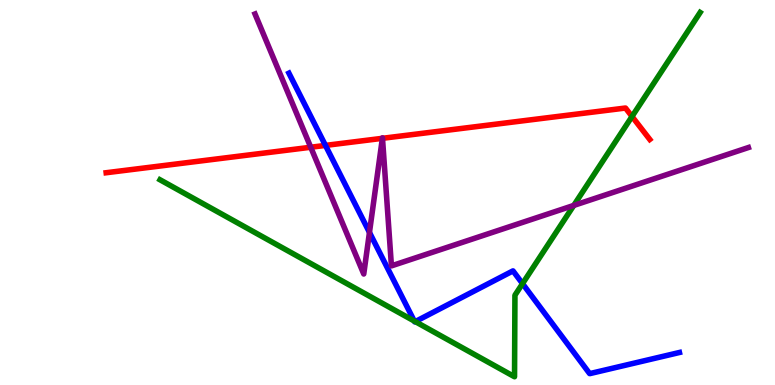[{'lines': ['blue', 'red'], 'intersections': [{'x': 4.2, 'y': 6.22}]}, {'lines': ['green', 'red'], 'intersections': [{'x': 8.16, 'y': 6.97}]}, {'lines': ['purple', 'red'], 'intersections': [{'x': 4.01, 'y': 6.18}, {'x': 4.93, 'y': 6.41}, {'x': 4.94, 'y': 6.41}]}, {'lines': ['blue', 'green'], 'intersections': [{'x': 5.35, 'y': 1.66}, {'x': 5.36, 'y': 1.65}, {'x': 6.74, 'y': 2.63}]}, {'lines': ['blue', 'purple'], 'intersections': [{'x': 4.77, 'y': 3.96}]}, {'lines': ['green', 'purple'], 'intersections': [{'x': 7.4, 'y': 4.66}]}]